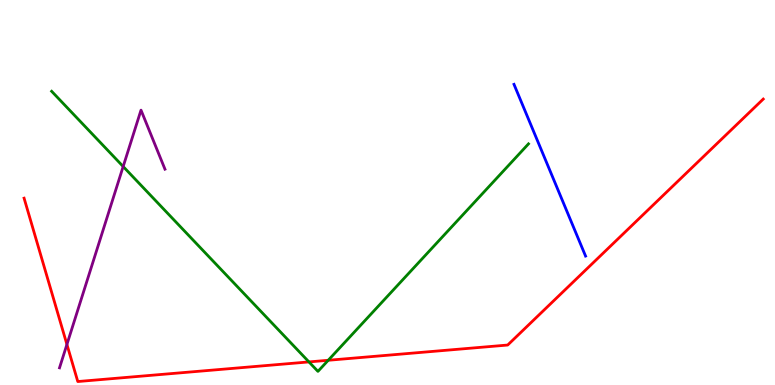[{'lines': ['blue', 'red'], 'intersections': []}, {'lines': ['green', 'red'], 'intersections': [{'x': 3.99, 'y': 0.6}, {'x': 4.24, 'y': 0.642}]}, {'lines': ['purple', 'red'], 'intersections': [{'x': 0.864, 'y': 1.05}]}, {'lines': ['blue', 'green'], 'intersections': []}, {'lines': ['blue', 'purple'], 'intersections': []}, {'lines': ['green', 'purple'], 'intersections': [{'x': 1.59, 'y': 5.67}]}]